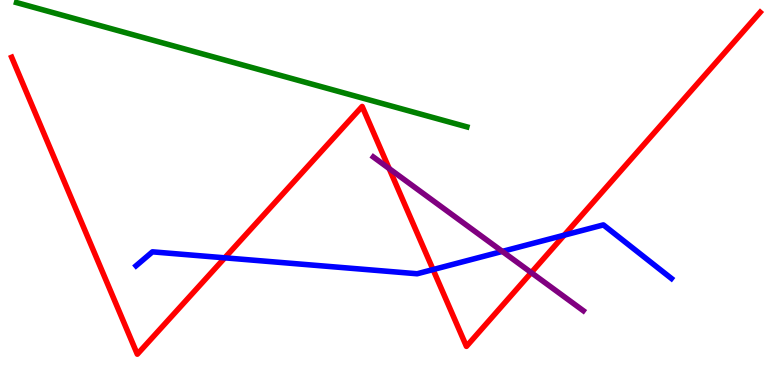[{'lines': ['blue', 'red'], 'intersections': [{'x': 2.9, 'y': 3.3}, {'x': 5.59, 'y': 3.0}, {'x': 7.28, 'y': 3.89}]}, {'lines': ['green', 'red'], 'intersections': []}, {'lines': ['purple', 'red'], 'intersections': [{'x': 5.02, 'y': 5.62}, {'x': 6.86, 'y': 2.92}]}, {'lines': ['blue', 'green'], 'intersections': []}, {'lines': ['blue', 'purple'], 'intersections': [{'x': 6.48, 'y': 3.47}]}, {'lines': ['green', 'purple'], 'intersections': []}]